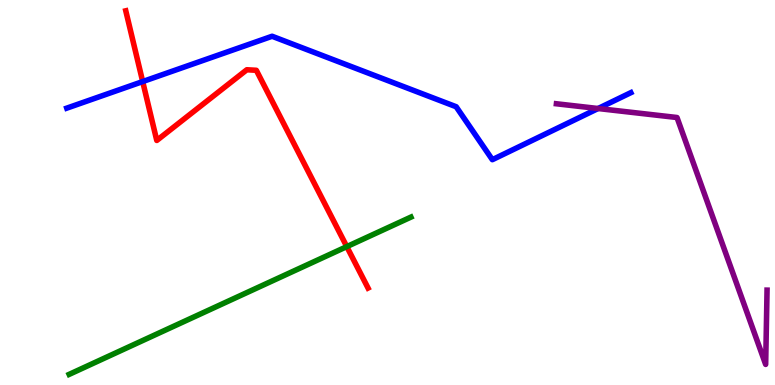[{'lines': ['blue', 'red'], 'intersections': [{'x': 1.84, 'y': 7.88}]}, {'lines': ['green', 'red'], 'intersections': [{'x': 4.47, 'y': 3.59}]}, {'lines': ['purple', 'red'], 'intersections': []}, {'lines': ['blue', 'green'], 'intersections': []}, {'lines': ['blue', 'purple'], 'intersections': [{'x': 7.72, 'y': 7.18}]}, {'lines': ['green', 'purple'], 'intersections': []}]